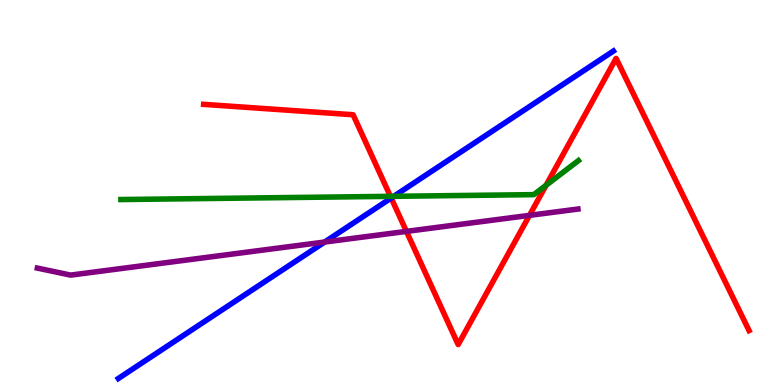[{'lines': ['blue', 'red'], 'intersections': [{'x': 5.05, 'y': 4.86}]}, {'lines': ['green', 'red'], 'intersections': [{'x': 5.04, 'y': 4.9}, {'x': 7.05, 'y': 5.19}]}, {'lines': ['purple', 'red'], 'intersections': [{'x': 5.24, 'y': 3.99}, {'x': 6.83, 'y': 4.41}]}, {'lines': ['blue', 'green'], 'intersections': [{'x': 5.08, 'y': 4.9}]}, {'lines': ['blue', 'purple'], 'intersections': [{'x': 4.19, 'y': 3.71}]}, {'lines': ['green', 'purple'], 'intersections': []}]